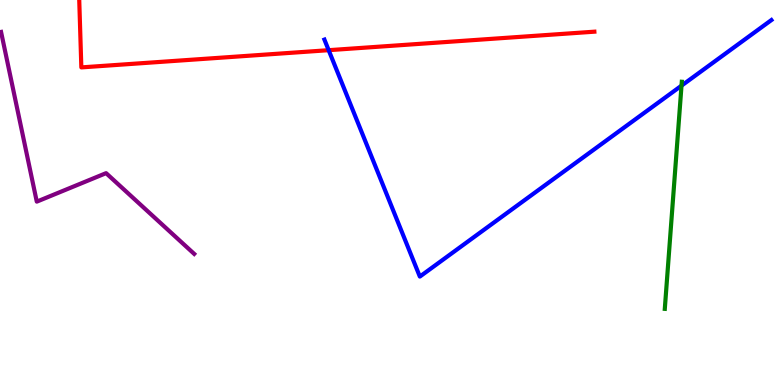[{'lines': ['blue', 'red'], 'intersections': [{'x': 4.24, 'y': 8.7}]}, {'lines': ['green', 'red'], 'intersections': []}, {'lines': ['purple', 'red'], 'intersections': []}, {'lines': ['blue', 'green'], 'intersections': [{'x': 8.79, 'y': 7.78}]}, {'lines': ['blue', 'purple'], 'intersections': []}, {'lines': ['green', 'purple'], 'intersections': []}]